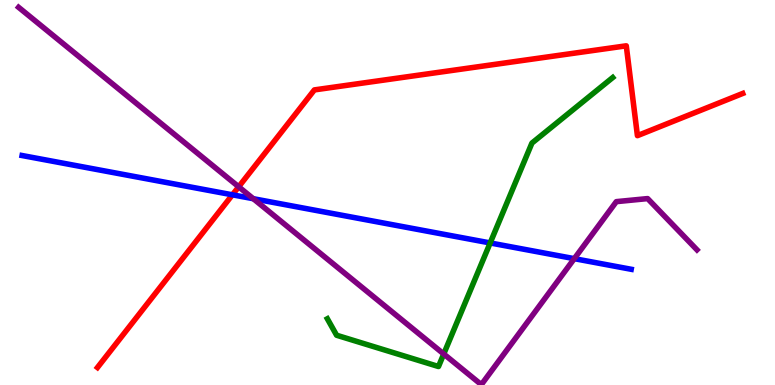[{'lines': ['blue', 'red'], 'intersections': [{'x': 3.0, 'y': 4.94}]}, {'lines': ['green', 'red'], 'intersections': []}, {'lines': ['purple', 'red'], 'intersections': [{'x': 3.08, 'y': 5.15}]}, {'lines': ['blue', 'green'], 'intersections': [{'x': 6.32, 'y': 3.69}]}, {'lines': ['blue', 'purple'], 'intersections': [{'x': 3.27, 'y': 4.84}, {'x': 7.41, 'y': 3.28}]}, {'lines': ['green', 'purple'], 'intersections': [{'x': 5.73, 'y': 0.806}]}]